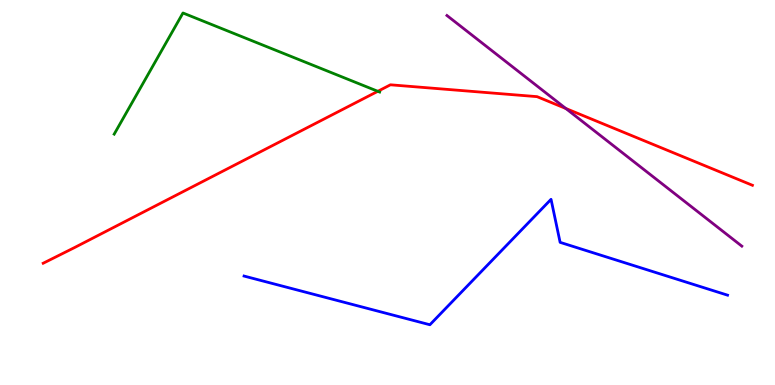[{'lines': ['blue', 'red'], 'intersections': []}, {'lines': ['green', 'red'], 'intersections': [{'x': 4.88, 'y': 7.63}]}, {'lines': ['purple', 'red'], 'intersections': [{'x': 7.3, 'y': 7.18}]}, {'lines': ['blue', 'green'], 'intersections': []}, {'lines': ['blue', 'purple'], 'intersections': []}, {'lines': ['green', 'purple'], 'intersections': []}]